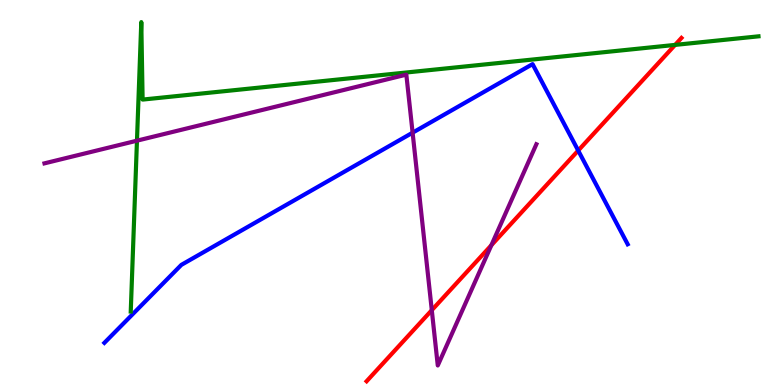[{'lines': ['blue', 'red'], 'intersections': [{'x': 7.46, 'y': 6.09}]}, {'lines': ['green', 'red'], 'intersections': [{'x': 8.71, 'y': 8.83}]}, {'lines': ['purple', 'red'], 'intersections': [{'x': 5.57, 'y': 1.94}, {'x': 6.34, 'y': 3.63}]}, {'lines': ['blue', 'green'], 'intersections': []}, {'lines': ['blue', 'purple'], 'intersections': [{'x': 5.32, 'y': 6.55}]}, {'lines': ['green', 'purple'], 'intersections': [{'x': 1.77, 'y': 6.35}]}]